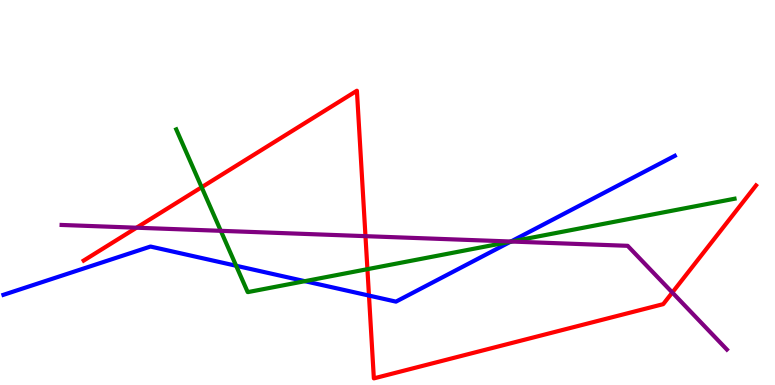[{'lines': ['blue', 'red'], 'intersections': [{'x': 4.76, 'y': 2.32}]}, {'lines': ['green', 'red'], 'intersections': [{'x': 2.6, 'y': 5.14}, {'x': 4.74, 'y': 3.01}]}, {'lines': ['purple', 'red'], 'intersections': [{'x': 1.76, 'y': 4.09}, {'x': 4.72, 'y': 3.87}, {'x': 8.68, 'y': 2.4}]}, {'lines': ['blue', 'green'], 'intersections': [{'x': 3.05, 'y': 3.1}, {'x': 3.93, 'y': 2.7}, {'x': 6.59, 'y': 3.72}]}, {'lines': ['blue', 'purple'], 'intersections': [{'x': 6.59, 'y': 3.73}]}, {'lines': ['green', 'purple'], 'intersections': [{'x': 2.85, 'y': 4.0}, {'x': 6.6, 'y': 3.73}]}]